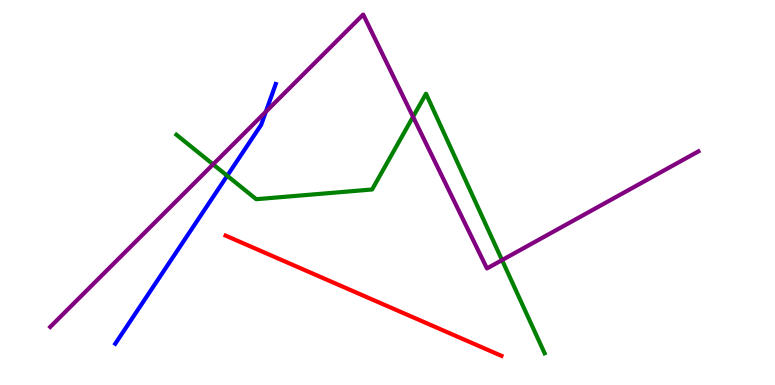[{'lines': ['blue', 'red'], 'intersections': []}, {'lines': ['green', 'red'], 'intersections': []}, {'lines': ['purple', 'red'], 'intersections': []}, {'lines': ['blue', 'green'], 'intersections': [{'x': 2.93, 'y': 5.43}]}, {'lines': ['blue', 'purple'], 'intersections': [{'x': 3.43, 'y': 7.1}]}, {'lines': ['green', 'purple'], 'intersections': [{'x': 2.75, 'y': 5.73}, {'x': 5.33, 'y': 6.97}, {'x': 6.48, 'y': 3.24}]}]